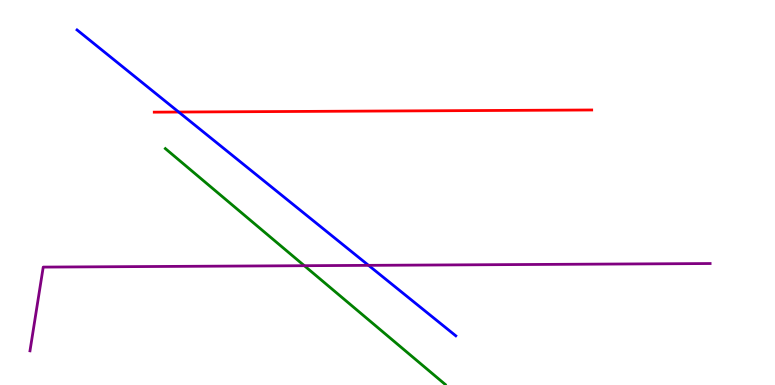[{'lines': ['blue', 'red'], 'intersections': [{'x': 2.31, 'y': 7.09}]}, {'lines': ['green', 'red'], 'intersections': []}, {'lines': ['purple', 'red'], 'intersections': []}, {'lines': ['blue', 'green'], 'intersections': []}, {'lines': ['blue', 'purple'], 'intersections': [{'x': 4.76, 'y': 3.11}]}, {'lines': ['green', 'purple'], 'intersections': [{'x': 3.93, 'y': 3.1}]}]